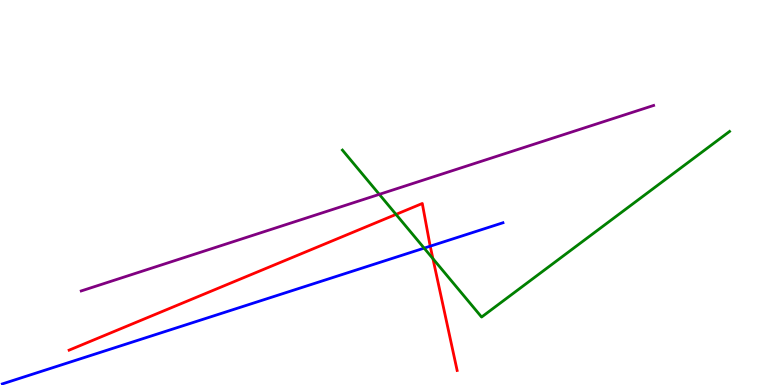[{'lines': ['blue', 'red'], 'intersections': [{'x': 5.55, 'y': 3.61}]}, {'lines': ['green', 'red'], 'intersections': [{'x': 5.11, 'y': 4.43}, {'x': 5.59, 'y': 3.28}]}, {'lines': ['purple', 'red'], 'intersections': []}, {'lines': ['blue', 'green'], 'intersections': [{'x': 5.47, 'y': 3.55}]}, {'lines': ['blue', 'purple'], 'intersections': []}, {'lines': ['green', 'purple'], 'intersections': [{'x': 4.89, 'y': 4.95}]}]